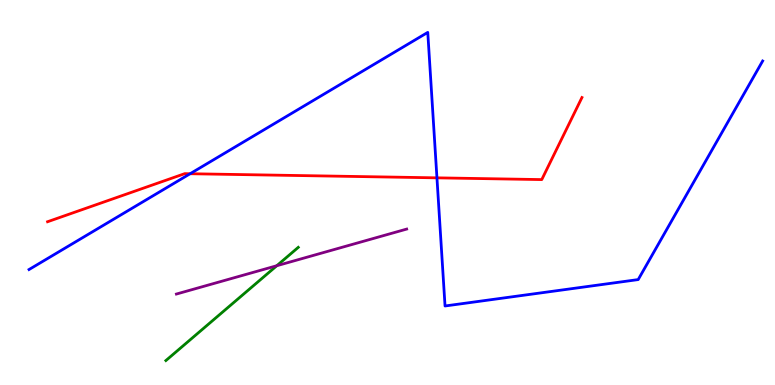[{'lines': ['blue', 'red'], 'intersections': [{'x': 2.45, 'y': 5.49}, {'x': 5.64, 'y': 5.38}]}, {'lines': ['green', 'red'], 'intersections': []}, {'lines': ['purple', 'red'], 'intersections': []}, {'lines': ['blue', 'green'], 'intersections': []}, {'lines': ['blue', 'purple'], 'intersections': []}, {'lines': ['green', 'purple'], 'intersections': [{'x': 3.57, 'y': 3.1}]}]